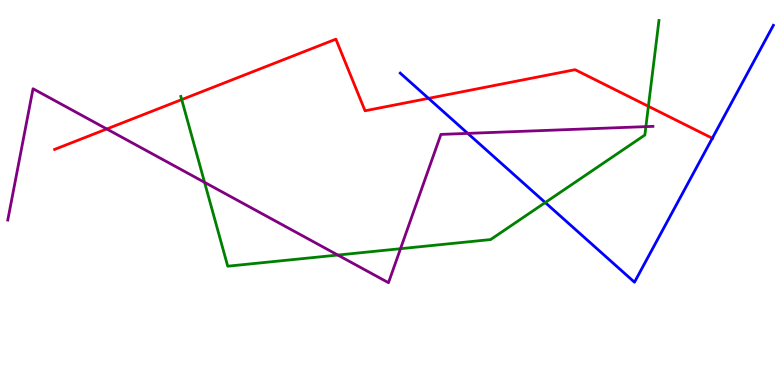[{'lines': ['blue', 'red'], 'intersections': [{'x': 5.53, 'y': 7.45}, {'x': 9.19, 'y': 6.41}]}, {'lines': ['green', 'red'], 'intersections': [{'x': 2.34, 'y': 7.41}, {'x': 8.37, 'y': 7.24}]}, {'lines': ['purple', 'red'], 'intersections': [{'x': 1.38, 'y': 6.65}]}, {'lines': ['blue', 'green'], 'intersections': [{'x': 7.04, 'y': 4.74}]}, {'lines': ['blue', 'purple'], 'intersections': [{'x': 6.04, 'y': 6.54}]}, {'lines': ['green', 'purple'], 'intersections': [{'x': 2.64, 'y': 5.26}, {'x': 4.36, 'y': 3.38}, {'x': 5.17, 'y': 3.54}, {'x': 8.33, 'y': 6.71}]}]